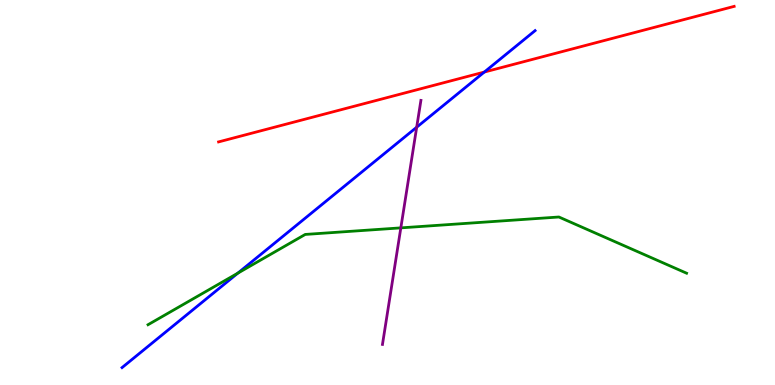[{'lines': ['blue', 'red'], 'intersections': [{'x': 6.25, 'y': 8.13}]}, {'lines': ['green', 'red'], 'intersections': []}, {'lines': ['purple', 'red'], 'intersections': []}, {'lines': ['blue', 'green'], 'intersections': [{'x': 3.07, 'y': 2.9}]}, {'lines': ['blue', 'purple'], 'intersections': [{'x': 5.38, 'y': 6.7}]}, {'lines': ['green', 'purple'], 'intersections': [{'x': 5.17, 'y': 4.08}]}]